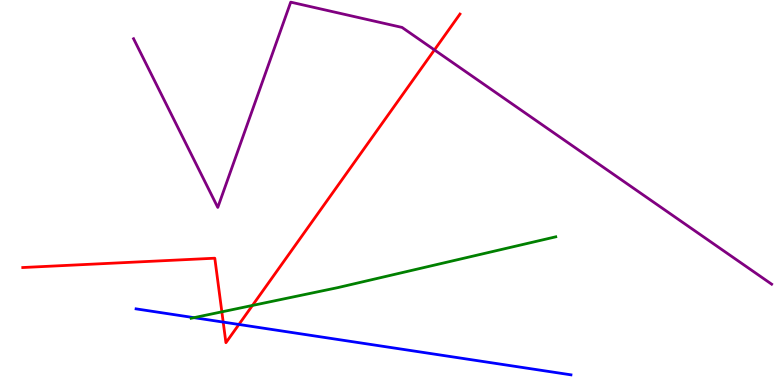[{'lines': ['blue', 'red'], 'intersections': [{'x': 2.88, 'y': 1.63}, {'x': 3.08, 'y': 1.57}]}, {'lines': ['green', 'red'], 'intersections': [{'x': 2.86, 'y': 1.9}, {'x': 3.26, 'y': 2.07}]}, {'lines': ['purple', 'red'], 'intersections': [{'x': 5.61, 'y': 8.7}]}, {'lines': ['blue', 'green'], 'intersections': [{'x': 2.5, 'y': 1.75}]}, {'lines': ['blue', 'purple'], 'intersections': []}, {'lines': ['green', 'purple'], 'intersections': []}]